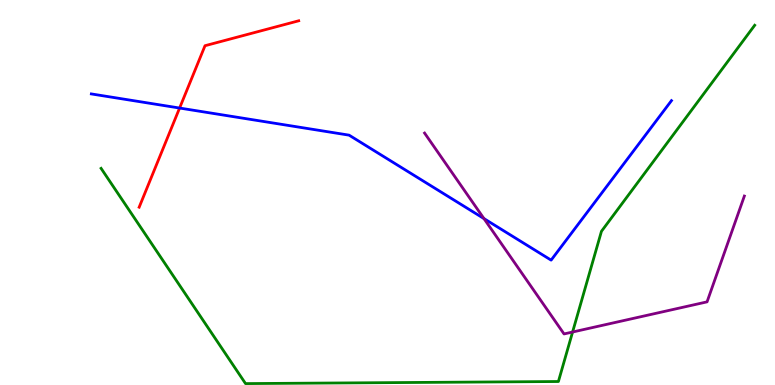[{'lines': ['blue', 'red'], 'intersections': [{'x': 2.32, 'y': 7.19}]}, {'lines': ['green', 'red'], 'intersections': []}, {'lines': ['purple', 'red'], 'intersections': []}, {'lines': ['blue', 'green'], 'intersections': []}, {'lines': ['blue', 'purple'], 'intersections': [{'x': 6.24, 'y': 4.32}]}, {'lines': ['green', 'purple'], 'intersections': [{'x': 7.39, 'y': 1.38}]}]